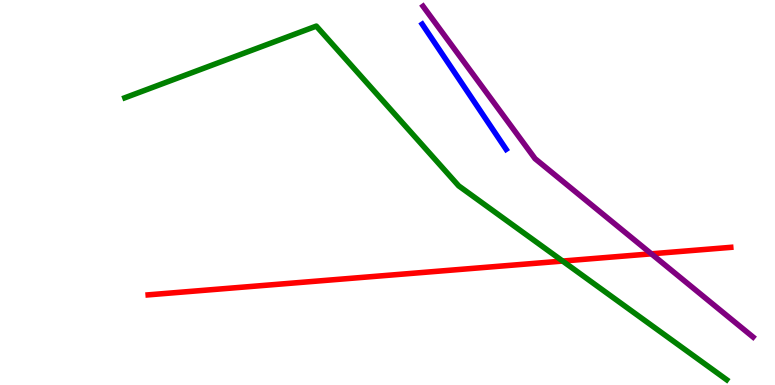[{'lines': ['blue', 'red'], 'intersections': []}, {'lines': ['green', 'red'], 'intersections': [{'x': 7.26, 'y': 3.22}]}, {'lines': ['purple', 'red'], 'intersections': [{'x': 8.4, 'y': 3.41}]}, {'lines': ['blue', 'green'], 'intersections': []}, {'lines': ['blue', 'purple'], 'intersections': []}, {'lines': ['green', 'purple'], 'intersections': []}]